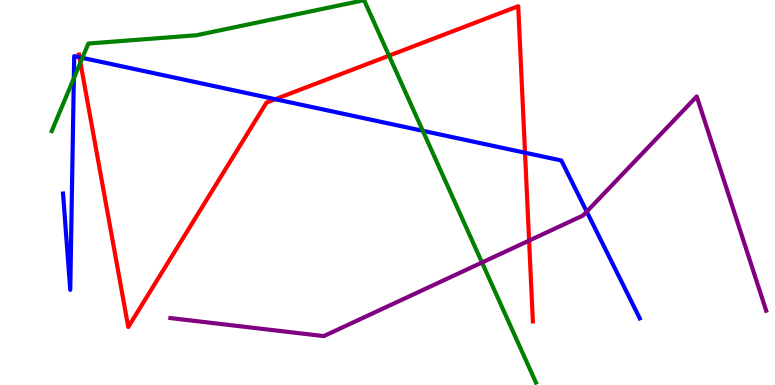[{'lines': ['blue', 'red'], 'intersections': [{'x': 1.03, 'y': 8.51}, {'x': 3.55, 'y': 7.42}, {'x': 6.77, 'y': 6.03}]}, {'lines': ['green', 'red'], 'intersections': [{'x': 1.04, 'y': 8.38}, {'x': 5.02, 'y': 8.55}]}, {'lines': ['purple', 'red'], 'intersections': [{'x': 6.83, 'y': 3.75}]}, {'lines': ['blue', 'green'], 'intersections': [{'x': 0.953, 'y': 7.97}, {'x': 1.06, 'y': 8.5}, {'x': 5.46, 'y': 6.6}]}, {'lines': ['blue', 'purple'], 'intersections': [{'x': 7.57, 'y': 4.5}]}, {'lines': ['green', 'purple'], 'intersections': [{'x': 6.22, 'y': 3.18}]}]